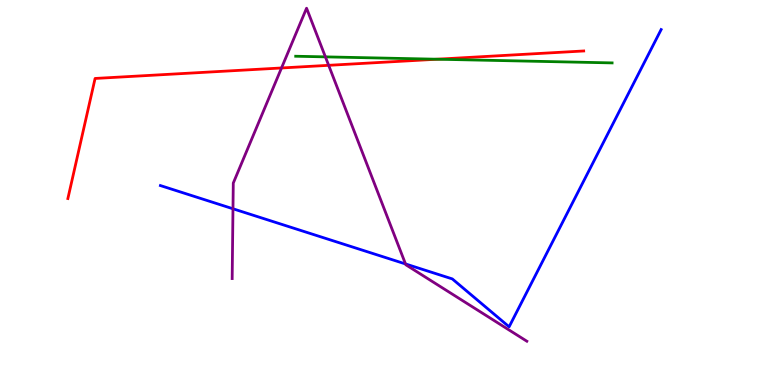[{'lines': ['blue', 'red'], 'intersections': []}, {'lines': ['green', 'red'], 'intersections': [{'x': 5.64, 'y': 8.46}]}, {'lines': ['purple', 'red'], 'intersections': [{'x': 3.63, 'y': 8.23}, {'x': 4.24, 'y': 8.3}]}, {'lines': ['blue', 'green'], 'intersections': []}, {'lines': ['blue', 'purple'], 'intersections': [{'x': 3.01, 'y': 4.58}, {'x': 5.23, 'y': 3.14}]}, {'lines': ['green', 'purple'], 'intersections': [{'x': 4.2, 'y': 8.52}]}]